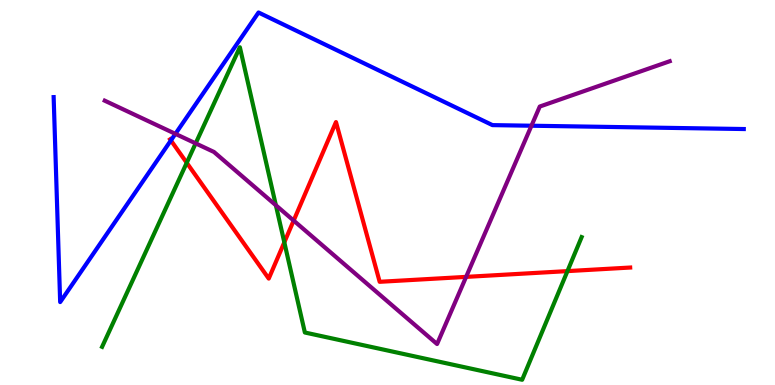[{'lines': ['blue', 'red'], 'intersections': [{'x': 2.21, 'y': 6.35}]}, {'lines': ['green', 'red'], 'intersections': [{'x': 2.41, 'y': 5.77}, {'x': 3.67, 'y': 3.71}, {'x': 7.32, 'y': 2.96}]}, {'lines': ['purple', 'red'], 'intersections': [{'x': 3.79, 'y': 4.27}, {'x': 6.01, 'y': 2.81}]}, {'lines': ['blue', 'green'], 'intersections': []}, {'lines': ['blue', 'purple'], 'intersections': [{'x': 2.26, 'y': 6.52}, {'x': 6.86, 'y': 6.73}]}, {'lines': ['green', 'purple'], 'intersections': [{'x': 2.52, 'y': 6.28}, {'x': 3.56, 'y': 4.67}]}]